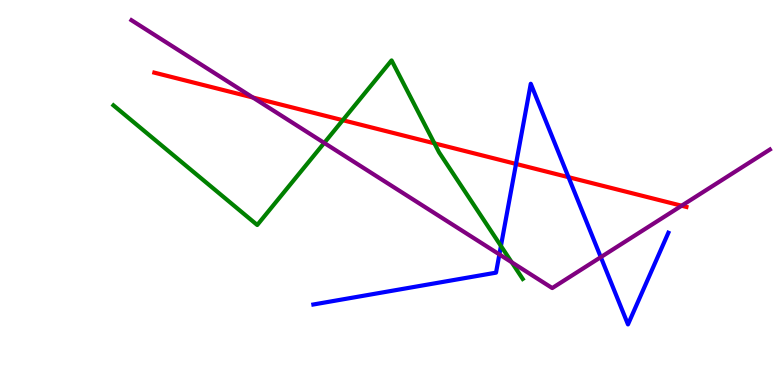[{'lines': ['blue', 'red'], 'intersections': [{'x': 6.66, 'y': 5.74}, {'x': 7.34, 'y': 5.4}]}, {'lines': ['green', 'red'], 'intersections': [{'x': 4.42, 'y': 6.88}, {'x': 5.61, 'y': 6.28}]}, {'lines': ['purple', 'red'], 'intersections': [{'x': 3.26, 'y': 7.47}, {'x': 8.8, 'y': 4.66}]}, {'lines': ['blue', 'green'], 'intersections': [{'x': 6.46, 'y': 3.61}]}, {'lines': ['blue', 'purple'], 'intersections': [{'x': 6.44, 'y': 3.39}, {'x': 7.75, 'y': 3.32}]}, {'lines': ['green', 'purple'], 'intersections': [{'x': 4.18, 'y': 6.29}, {'x': 6.6, 'y': 3.19}]}]